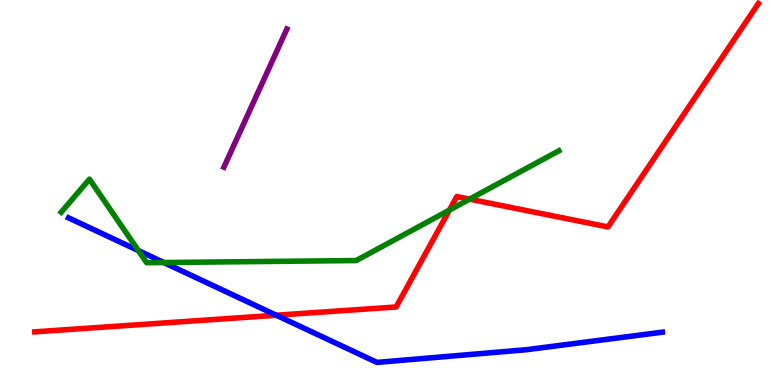[{'lines': ['blue', 'red'], 'intersections': [{'x': 3.57, 'y': 1.81}]}, {'lines': ['green', 'red'], 'intersections': [{'x': 5.8, 'y': 4.54}, {'x': 6.06, 'y': 4.83}]}, {'lines': ['purple', 'red'], 'intersections': []}, {'lines': ['blue', 'green'], 'intersections': [{'x': 1.79, 'y': 3.49}, {'x': 2.11, 'y': 3.18}]}, {'lines': ['blue', 'purple'], 'intersections': []}, {'lines': ['green', 'purple'], 'intersections': []}]